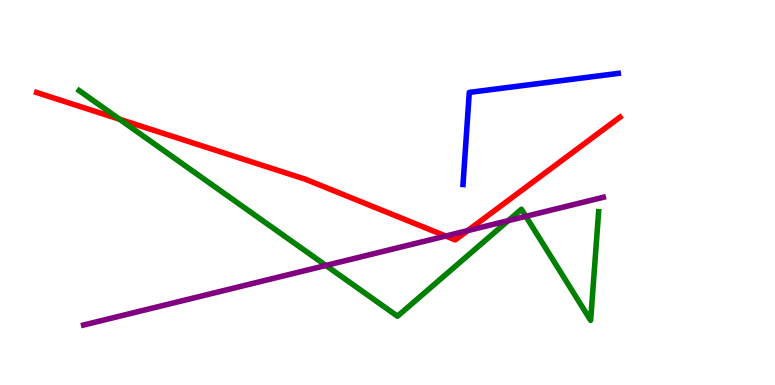[{'lines': ['blue', 'red'], 'intersections': []}, {'lines': ['green', 'red'], 'intersections': [{'x': 1.54, 'y': 6.9}]}, {'lines': ['purple', 'red'], 'intersections': [{'x': 5.75, 'y': 3.87}, {'x': 6.03, 'y': 4.01}]}, {'lines': ['blue', 'green'], 'intersections': []}, {'lines': ['blue', 'purple'], 'intersections': []}, {'lines': ['green', 'purple'], 'intersections': [{'x': 4.21, 'y': 3.1}, {'x': 6.56, 'y': 4.27}, {'x': 6.78, 'y': 4.38}]}]